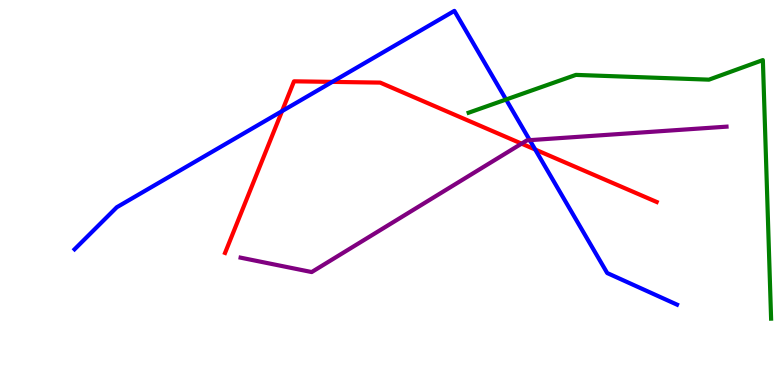[{'lines': ['blue', 'red'], 'intersections': [{'x': 3.64, 'y': 7.11}, {'x': 4.29, 'y': 7.87}, {'x': 6.91, 'y': 6.12}]}, {'lines': ['green', 'red'], 'intersections': []}, {'lines': ['purple', 'red'], 'intersections': [{'x': 6.73, 'y': 6.27}]}, {'lines': ['blue', 'green'], 'intersections': [{'x': 6.53, 'y': 7.42}]}, {'lines': ['blue', 'purple'], 'intersections': [{'x': 6.84, 'y': 6.36}]}, {'lines': ['green', 'purple'], 'intersections': []}]